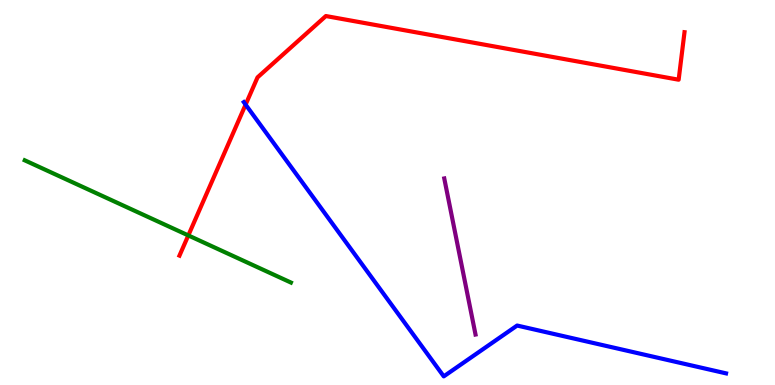[{'lines': ['blue', 'red'], 'intersections': [{'x': 3.17, 'y': 7.28}]}, {'lines': ['green', 'red'], 'intersections': [{'x': 2.43, 'y': 3.88}]}, {'lines': ['purple', 'red'], 'intersections': []}, {'lines': ['blue', 'green'], 'intersections': []}, {'lines': ['blue', 'purple'], 'intersections': []}, {'lines': ['green', 'purple'], 'intersections': []}]